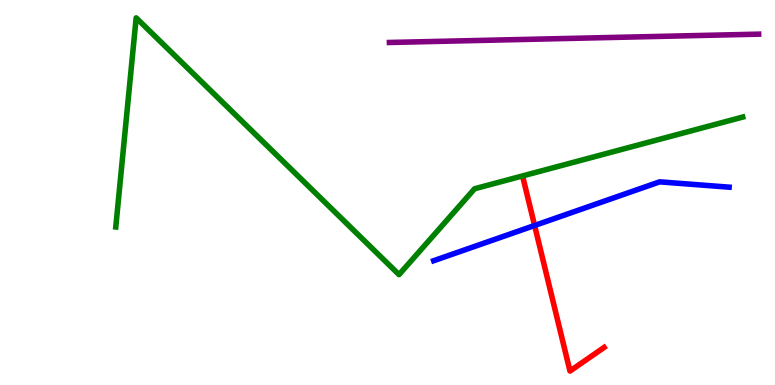[{'lines': ['blue', 'red'], 'intersections': [{'x': 6.9, 'y': 4.14}]}, {'lines': ['green', 'red'], 'intersections': []}, {'lines': ['purple', 'red'], 'intersections': []}, {'lines': ['blue', 'green'], 'intersections': []}, {'lines': ['blue', 'purple'], 'intersections': []}, {'lines': ['green', 'purple'], 'intersections': []}]